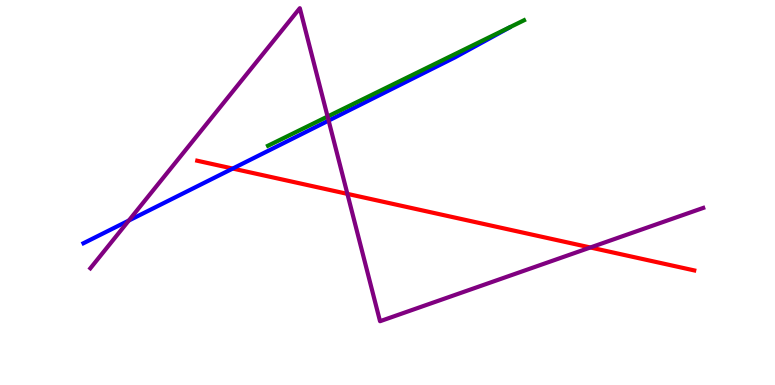[{'lines': ['blue', 'red'], 'intersections': [{'x': 3.0, 'y': 5.62}]}, {'lines': ['green', 'red'], 'intersections': []}, {'lines': ['purple', 'red'], 'intersections': [{'x': 4.48, 'y': 4.96}, {'x': 7.62, 'y': 3.57}]}, {'lines': ['blue', 'green'], 'intersections': []}, {'lines': ['blue', 'purple'], 'intersections': [{'x': 1.66, 'y': 4.27}, {'x': 4.24, 'y': 6.87}]}, {'lines': ['green', 'purple'], 'intersections': [{'x': 4.23, 'y': 6.97}]}]